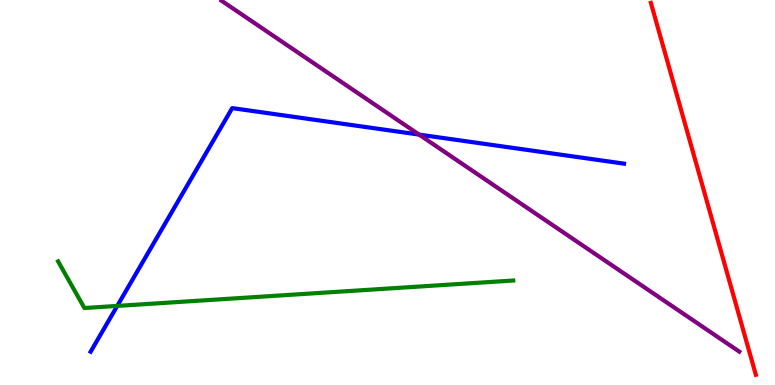[{'lines': ['blue', 'red'], 'intersections': []}, {'lines': ['green', 'red'], 'intersections': []}, {'lines': ['purple', 'red'], 'intersections': []}, {'lines': ['blue', 'green'], 'intersections': [{'x': 1.51, 'y': 2.05}]}, {'lines': ['blue', 'purple'], 'intersections': [{'x': 5.41, 'y': 6.5}]}, {'lines': ['green', 'purple'], 'intersections': []}]